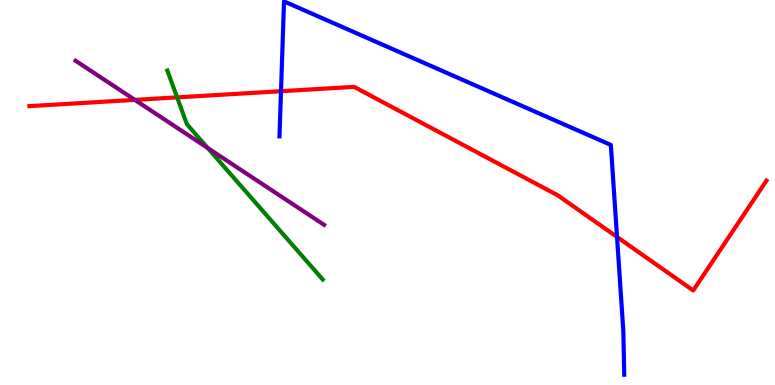[{'lines': ['blue', 'red'], 'intersections': [{'x': 3.63, 'y': 7.63}, {'x': 7.96, 'y': 3.85}]}, {'lines': ['green', 'red'], 'intersections': [{'x': 2.29, 'y': 7.47}]}, {'lines': ['purple', 'red'], 'intersections': [{'x': 1.74, 'y': 7.41}]}, {'lines': ['blue', 'green'], 'intersections': []}, {'lines': ['blue', 'purple'], 'intersections': []}, {'lines': ['green', 'purple'], 'intersections': [{'x': 2.68, 'y': 6.16}]}]